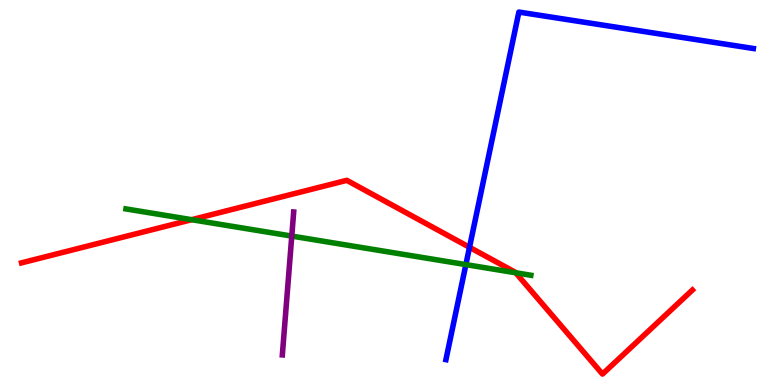[{'lines': ['blue', 'red'], 'intersections': [{'x': 6.06, 'y': 3.58}]}, {'lines': ['green', 'red'], 'intersections': [{'x': 2.47, 'y': 4.29}, {'x': 6.65, 'y': 2.91}]}, {'lines': ['purple', 'red'], 'intersections': []}, {'lines': ['blue', 'green'], 'intersections': [{'x': 6.01, 'y': 3.13}]}, {'lines': ['blue', 'purple'], 'intersections': []}, {'lines': ['green', 'purple'], 'intersections': [{'x': 3.76, 'y': 3.87}]}]